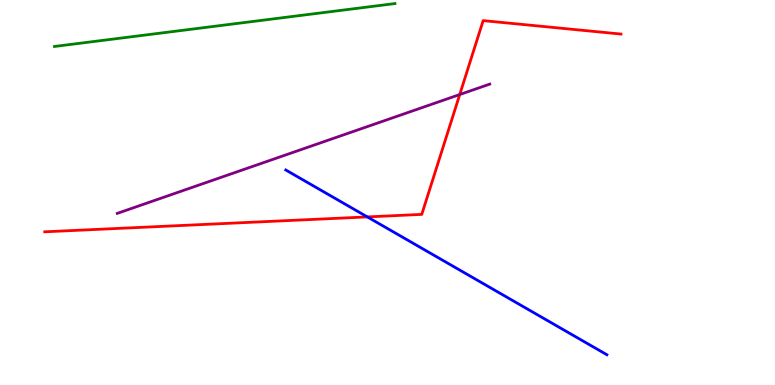[{'lines': ['blue', 'red'], 'intersections': [{'x': 4.74, 'y': 4.37}]}, {'lines': ['green', 'red'], 'intersections': []}, {'lines': ['purple', 'red'], 'intersections': [{'x': 5.93, 'y': 7.54}]}, {'lines': ['blue', 'green'], 'intersections': []}, {'lines': ['blue', 'purple'], 'intersections': []}, {'lines': ['green', 'purple'], 'intersections': []}]